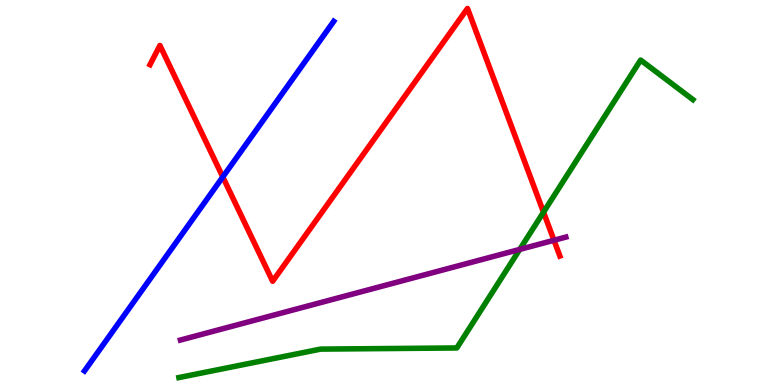[{'lines': ['blue', 'red'], 'intersections': [{'x': 2.87, 'y': 5.4}]}, {'lines': ['green', 'red'], 'intersections': [{'x': 7.01, 'y': 4.49}]}, {'lines': ['purple', 'red'], 'intersections': [{'x': 7.15, 'y': 3.76}]}, {'lines': ['blue', 'green'], 'intersections': []}, {'lines': ['blue', 'purple'], 'intersections': []}, {'lines': ['green', 'purple'], 'intersections': [{'x': 6.71, 'y': 3.52}]}]